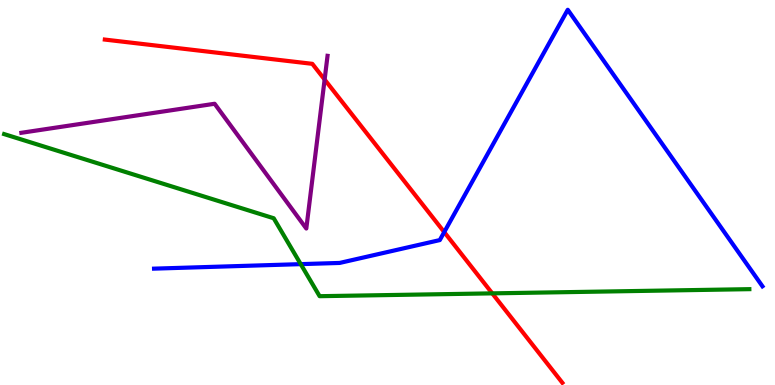[{'lines': ['blue', 'red'], 'intersections': [{'x': 5.73, 'y': 3.97}]}, {'lines': ['green', 'red'], 'intersections': [{'x': 6.35, 'y': 2.38}]}, {'lines': ['purple', 'red'], 'intersections': [{'x': 4.19, 'y': 7.93}]}, {'lines': ['blue', 'green'], 'intersections': [{'x': 3.88, 'y': 3.14}]}, {'lines': ['blue', 'purple'], 'intersections': []}, {'lines': ['green', 'purple'], 'intersections': []}]